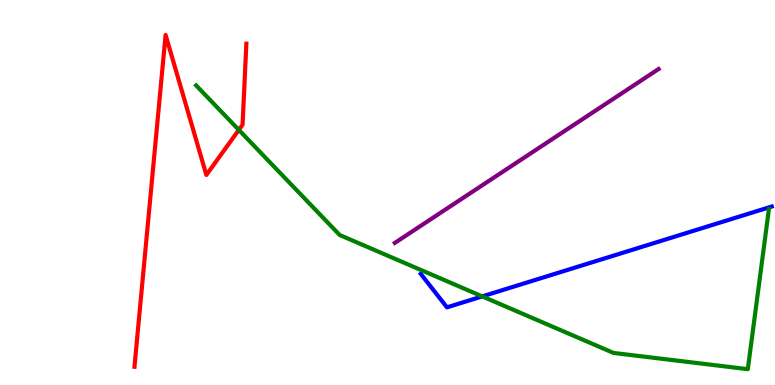[{'lines': ['blue', 'red'], 'intersections': []}, {'lines': ['green', 'red'], 'intersections': [{'x': 3.08, 'y': 6.63}]}, {'lines': ['purple', 'red'], 'intersections': []}, {'lines': ['blue', 'green'], 'intersections': [{'x': 6.22, 'y': 2.3}]}, {'lines': ['blue', 'purple'], 'intersections': []}, {'lines': ['green', 'purple'], 'intersections': []}]